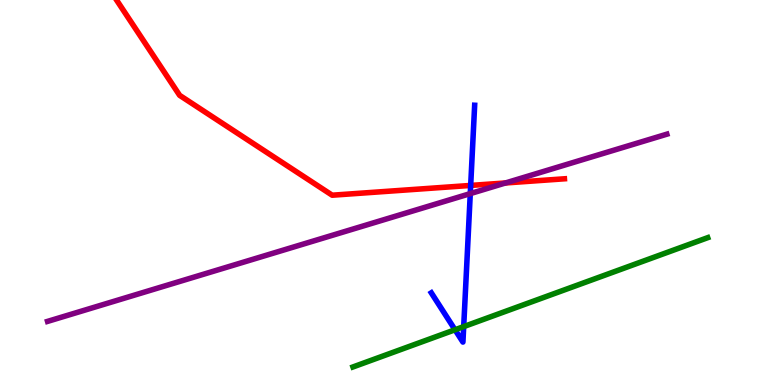[{'lines': ['blue', 'red'], 'intersections': [{'x': 6.07, 'y': 5.18}]}, {'lines': ['green', 'red'], 'intersections': []}, {'lines': ['purple', 'red'], 'intersections': [{'x': 6.52, 'y': 5.25}]}, {'lines': ['blue', 'green'], 'intersections': [{'x': 5.87, 'y': 1.43}, {'x': 5.98, 'y': 1.52}]}, {'lines': ['blue', 'purple'], 'intersections': [{'x': 6.07, 'y': 4.97}]}, {'lines': ['green', 'purple'], 'intersections': []}]